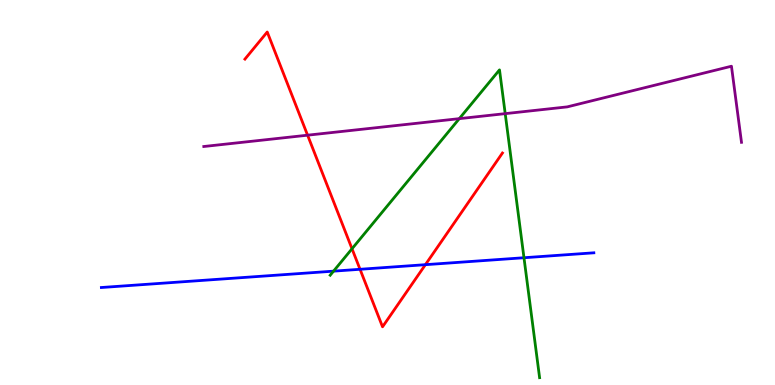[{'lines': ['blue', 'red'], 'intersections': [{'x': 4.65, 'y': 3.01}, {'x': 5.49, 'y': 3.13}]}, {'lines': ['green', 'red'], 'intersections': [{'x': 4.54, 'y': 3.54}]}, {'lines': ['purple', 'red'], 'intersections': [{'x': 3.97, 'y': 6.49}]}, {'lines': ['blue', 'green'], 'intersections': [{'x': 4.3, 'y': 2.96}, {'x': 6.76, 'y': 3.31}]}, {'lines': ['blue', 'purple'], 'intersections': []}, {'lines': ['green', 'purple'], 'intersections': [{'x': 5.93, 'y': 6.92}, {'x': 6.52, 'y': 7.05}]}]